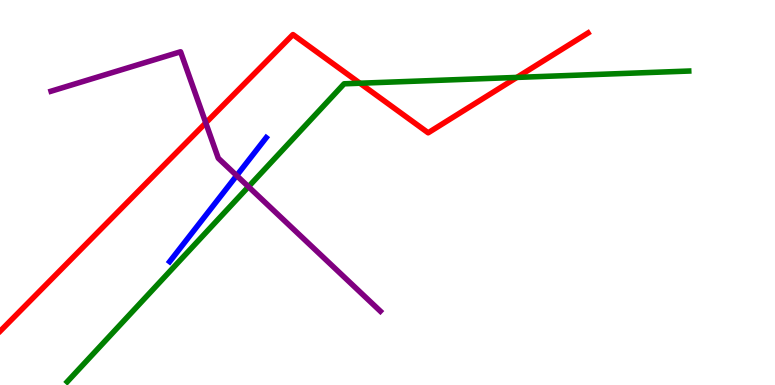[{'lines': ['blue', 'red'], 'intersections': []}, {'lines': ['green', 'red'], 'intersections': [{'x': 4.64, 'y': 7.84}, {'x': 6.67, 'y': 7.99}]}, {'lines': ['purple', 'red'], 'intersections': [{'x': 2.66, 'y': 6.81}]}, {'lines': ['blue', 'green'], 'intersections': []}, {'lines': ['blue', 'purple'], 'intersections': [{'x': 3.05, 'y': 5.44}]}, {'lines': ['green', 'purple'], 'intersections': [{'x': 3.21, 'y': 5.15}]}]